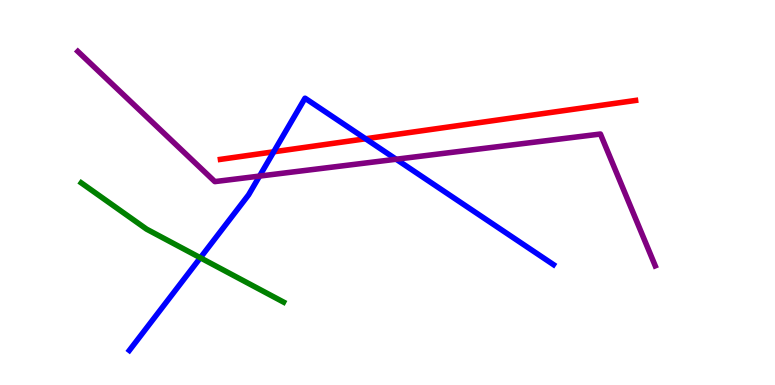[{'lines': ['blue', 'red'], 'intersections': [{'x': 3.53, 'y': 6.06}, {'x': 4.72, 'y': 6.4}]}, {'lines': ['green', 'red'], 'intersections': []}, {'lines': ['purple', 'red'], 'intersections': []}, {'lines': ['blue', 'green'], 'intersections': [{'x': 2.59, 'y': 3.3}]}, {'lines': ['blue', 'purple'], 'intersections': [{'x': 3.35, 'y': 5.43}, {'x': 5.11, 'y': 5.86}]}, {'lines': ['green', 'purple'], 'intersections': []}]